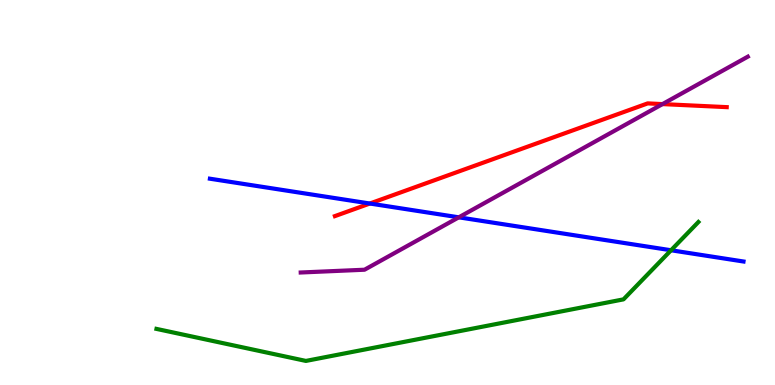[{'lines': ['blue', 'red'], 'intersections': [{'x': 4.77, 'y': 4.71}]}, {'lines': ['green', 'red'], 'intersections': []}, {'lines': ['purple', 'red'], 'intersections': [{'x': 8.55, 'y': 7.3}]}, {'lines': ['blue', 'green'], 'intersections': [{'x': 8.66, 'y': 3.5}]}, {'lines': ['blue', 'purple'], 'intersections': [{'x': 5.92, 'y': 4.36}]}, {'lines': ['green', 'purple'], 'intersections': []}]